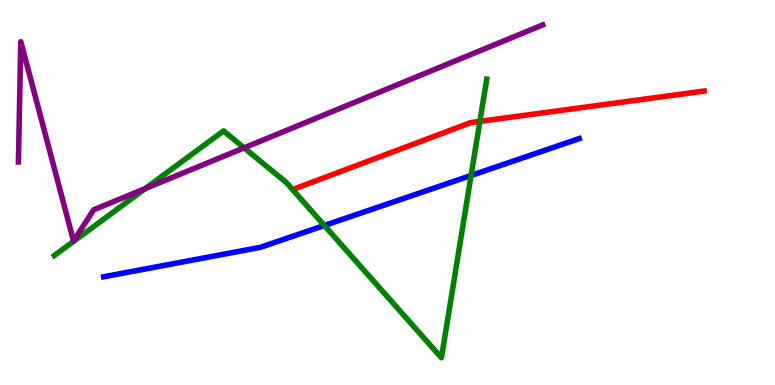[{'lines': ['blue', 'red'], 'intersections': []}, {'lines': ['green', 'red'], 'intersections': [{'x': 6.19, 'y': 6.85}]}, {'lines': ['purple', 'red'], 'intersections': []}, {'lines': ['blue', 'green'], 'intersections': [{'x': 4.19, 'y': 4.14}, {'x': 6.08, 'y': 5.44}]}, {'lines': ['blue', 'purple'], 'intersections': []}, {'lines': ['green', 'purple'], 'intersections': [{'x': 1.87, 'y': 5.1}, {'x': 3.15, 'y': 6.16}]}]